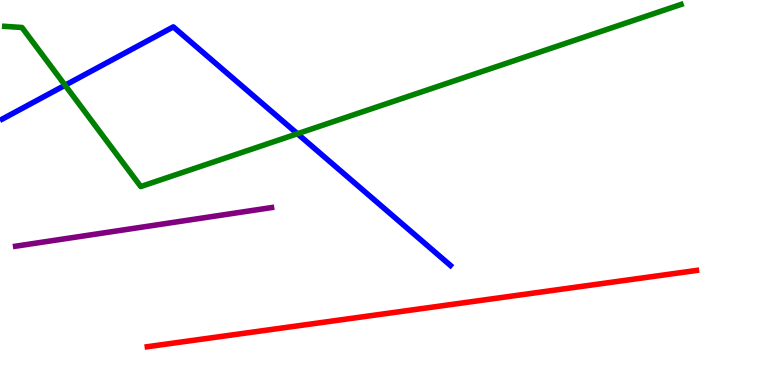[{'lines': ['blue', 'red'], 'intersections': []}, {'lines': ['green', 'red'], 'intersections': []}, {'lines': ['purple', 'red'], 'intersections': []}, {'lines': ['blue', 'green'], 'intersections': [{'x': 0.84, 'y': 7.79}, {'x': 3.84, 'y': 6.53}]}, {'lines': ['blue', 'purple'], 'intersections': []}, {'lines': ['green', 'purple'], 'intersections': []}]